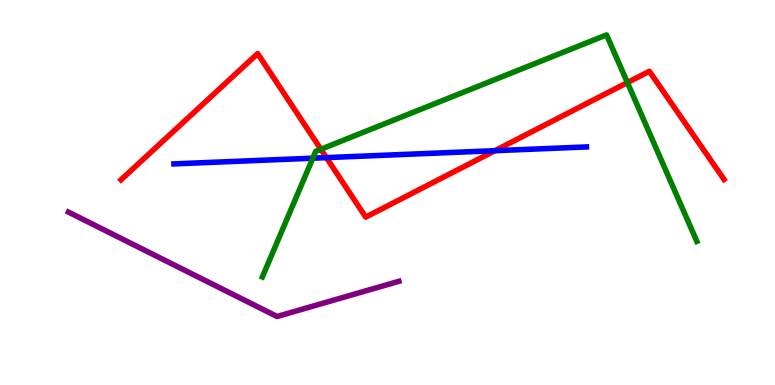[{'lines': ['blue', 'red'], 'intersections': [{'x': 4.21, 'y': 5.91}, {'x': 6.39, 'y': 6.09}]}, {'lines': ['green', 'red'], 'intersections': [{'x': 4.14, 'y': 6.12}, {'x': 8.1, 'y': 7.86}]}, {'lines': ['purple', 'red'], 'intersections': []}, {'lines': ['blue', 'green'], 'intersections': [{'x': 4.04, 'y': 5.89}]}, {'lines': ['blue', 'purple'], 'intersections': []}, {'lines': ['green', 'purple'], 'intersections': []}]